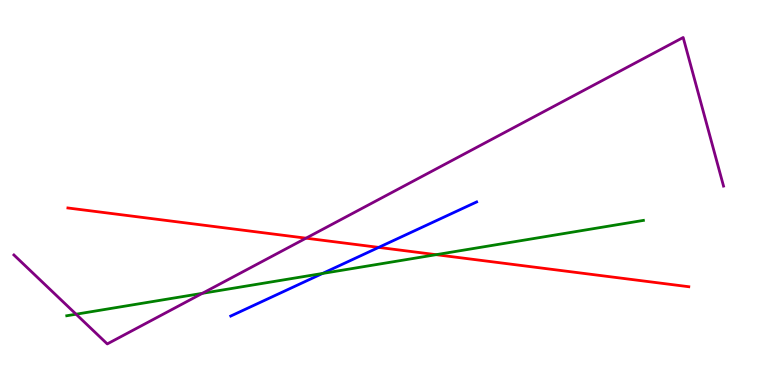[{'lines': ['blue', 'red'], 'intersections': [{'x': 4.89, 'y': 3.57}]}, {'lines': ['green', 'red'], 'intersections': [{'x': 5.63, 'y': 3.39}]}, {'lines': ['purple', 'red'], 'intersections': [{'x': 3.95, 'y': 3.81}]}, {'lines': ['blue', 'green'], 'intersections': [{'x': 4.16, 'y': 2.9}]}, {'lines': ['blue', 'purple'], 'intersections': []}, {'lines': ['green', 'purple'], 'intersections': [{'x': 0.982, 'y': 1.84}, {'x': 2.61, 'y': 2.38}]}]